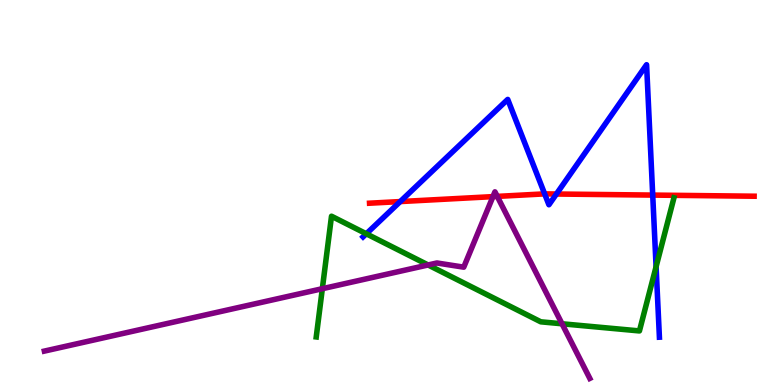[{'lines': ['blue', 'red'], 'intersections': [{'x': 5.16, 'y': 4.76}, {'x': 7.03, 'y': 4.96}, {'x': 7.18, 'y': 4.96}, {'x': 8.42, 'y': 4.93}]}, {'lines': ['green', 'red'], 'intersections': []}, {'lines': ['purple', 'red'], 'intersections': [{'x': 6.36, 'y': 4.89}, {'x': 6.42, 'y': 4.9}]}, {'lines': ['blue', 'green'], 'intersections': [{'x': 4.73, 'y': 3.93}, {'x': 8.47, 'y': 3.07}]}, {'lines': ['blue', 'purple'], 'intersections': []}, {'lines': ['green', 'purple'], 'intersections': [{'x': 4.16, 'y': 2.5}, {'x': 5.52, 'y': 3.12}, {'x': 7.25, 'y': 1.59}]}]